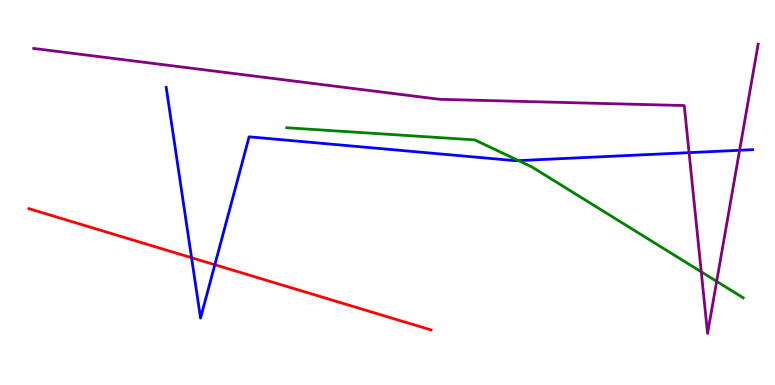[{'lines': ['blue', 'red'], 'intersections': [{'x': 2.47, 'y': 3.31}, {'x': 2.77, 'y': 3.12}]}, {'lines': ['green', 'red'], 'intersections': []}, {'lines': ['purple', 'red'], 'intersections': []}, {'lines': ['blue', 'green'], 'intersections': [{'x': 6.69, 'y': 5.83}]}, {'lines': ['blue', 'purple'], 'intersections': [{'x': 8.89, 'y': 6.04}, {'x': 9.54, 'y': 6.1}]}, {'lines': ['green', 'purple'], 'intersections': [{'x': 9.05, 'y': 2.94}, {'x': 9.25, 'y': 2.69}]}]